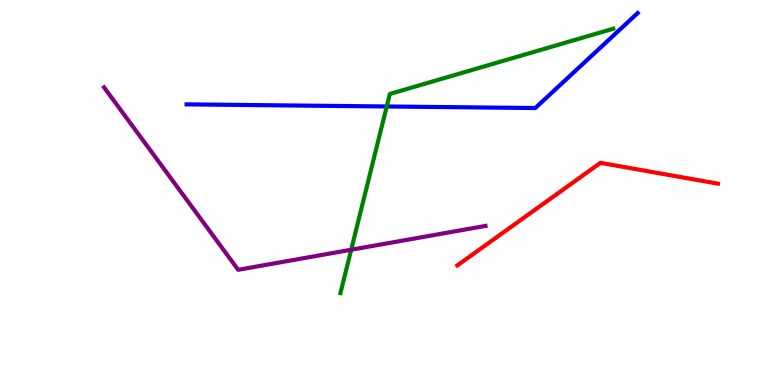[{'lines': ['blue', 'red'], 'intersections': []}, {'lines': ['green', 'red'], 'intersections': []}, {'lines': ['purple', 'red'], 'intersections': []}, {'lines': ['blue', 'green'], 'intersections': [{'x': 4.99, 'y': 7.23}]}, {'lines': ['blue', 'purple'], 'intersections': []}, {'lines': ['green', 'purple'], 'intersections': [{'x': 4.53, 'y': 3.51}]}]